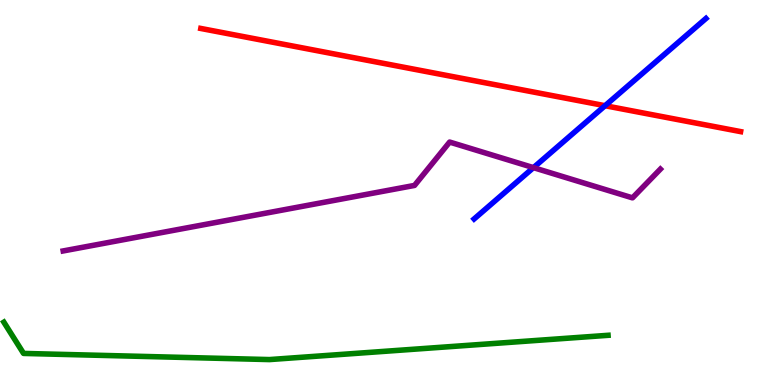[{'lines': ['blue', 'red'], 'intersections': [{'x': 7.81, 'y': 7.25}]}, {'lines': ['green', 'red'], 'intersections': []}, {'lines': ['purple', 'red'], 'intersections': []}, {'lines': ['blue', 'green'], 'intersections': []}, {'lines': ['blue', 'purple'], 'intersections': [{'x': 6.88, 'y': 5.65}]}, {'lines': ['green', 'purple'], 'intersections': []}]